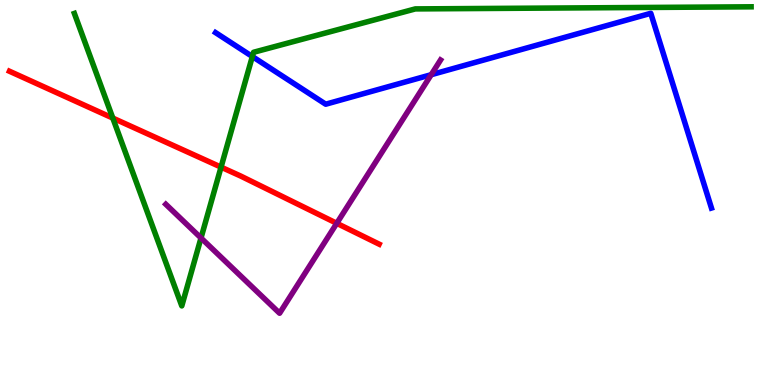[{'lines': ['blue', 'red'], 'intersections': []}, {'lines': ['green', 'red'], 'intersections': [{'x': 1.46, 'y': 6.93}, {'x': 2.85, 'y': 5.66}]}, {'lines': ['purple', 'red'], 'intersections': [{'x': 4.35, 'y': 4.2}]}, {'lines': ['blue', 'green'], 'intersections': [{'x': 3.26, 'y': 8.53}]}, {'lines': ['blue', 'purple'], 'intersections': [{'x': 5.56, 'y': 8.06}]}, {'lines': ['green', 'purple'], 'intersections': [{'x': 2.59, 'y': 3.82}]}]